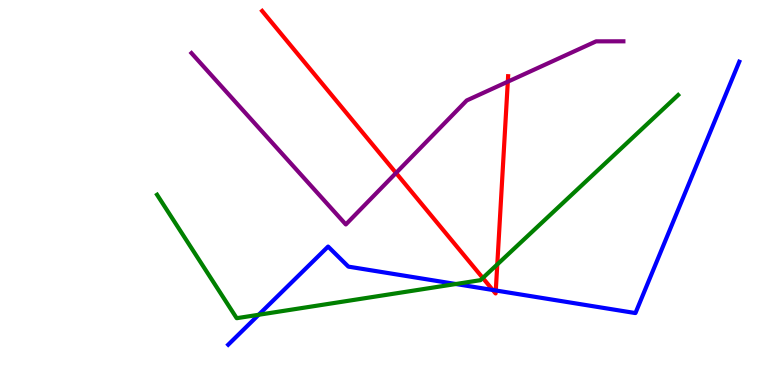[{'lines': ['blue', 'red'], 'intersections': [{'x': 6.36, 'y': 2.47}, {'x': 6.4, 'y': 2.46}]}, {'lines': ['green', 'red'], 'intersections': [{'x': 6.23, 'y': 2.78}, {'x': 6.42, 'y': 3.13}]}, {'lines': ['purple', 'red'], 'intersections': [{'x': 5.11, 'y': 5.51}, {'x': 6.55, 'y': 7.88}]}, {'lines': ['blue', 'green'], 'intersections': [{'x': 3.34, 'y': 1.82}, {'x': 5.88, 'y': 2.62}]}, {'lines': ['blue', 'purple'], 'intersections': []}, {'lines': ['green', 'purple'], 'intersections': []}]